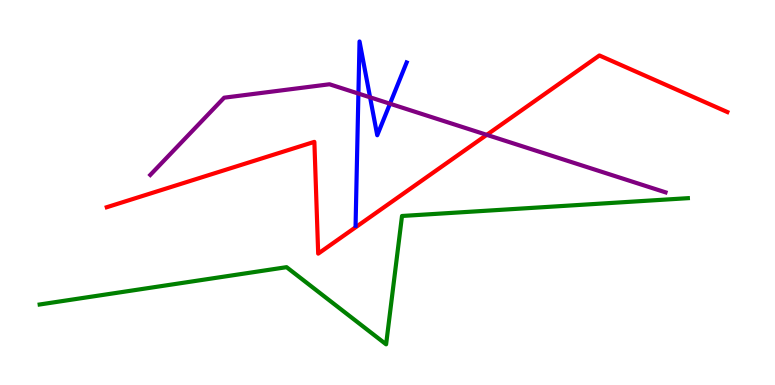[{'lines': ['blue', 'red'], 'intersections': []}, {'lines': ['green', 'red'], 'intersections': []}, {'lines': ['purple', 'red'], 'intersections': [{'x': 6.28, 'y': 6.5}]}, {'lines': ['blue', 'green'], 'intersections': []}, {'lines': ['blue', 'purple'], 'intersections': [{'x': 4.62, 'y': 7.57}, {'x': 4.78, 'y': 7.47}, {'x': 5.03, 'y': 7.31}]}, {'lines': ['green', 'purple'], 'intersections': []}]